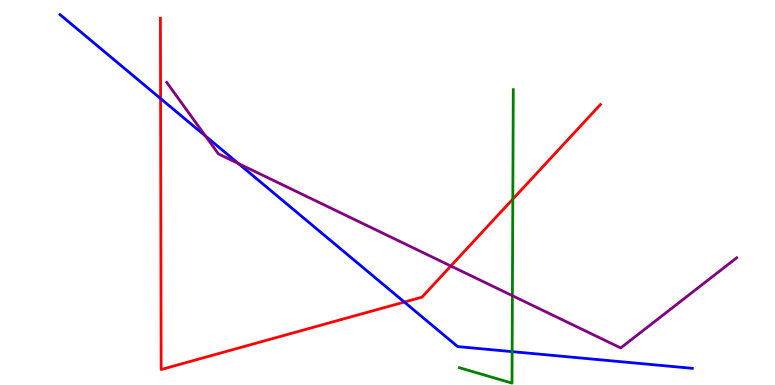[{'lines': ['blue', 'red'], 'intersections': [{'x': 2.07, 'y': 7.44}, {'x': 5.22, 'y': 2.15}]}, {'lines': ['green', 'red'], 'intersections': [{'x': 6.62, 'y': 4.83}]}, {'lines': ['purple', 'red'], 'intersections': [{'x': 5.82, 'y': 3.09}]}, {'lines': ['blue', 'green'], 'intersections': [{'x': 6.61, 'y': 0.867}]}, {'lines': ['blue', 'purple'], 'intersections': [{'x': 2.65, 'y': 6.46}, {'x': 3.08, 'y': 5.75}]}, {'lines': ['green', 'purple'], 'intersections': [{'x': 6.61, 'y': 2.32}]}]